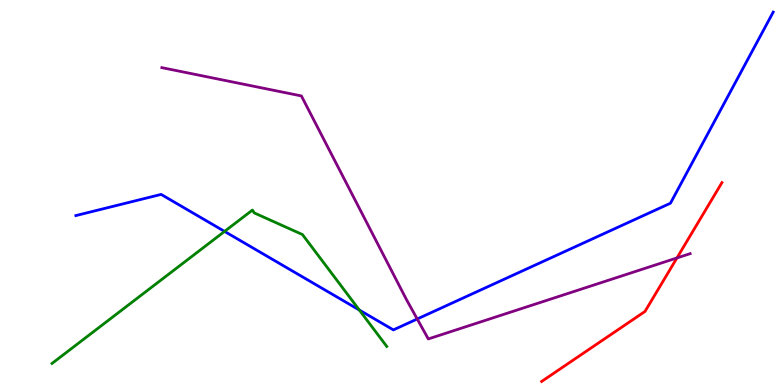[{'lines': ['blue', 'red'], 'intersections': []}, {'lines': ['green', 'red'], 'intersections': []}, {'lines': ['purple', 'red'], 'intersections': [{'x': 8.73, 'y': 3.3}]}, {'lines': ['blue', 'green'], 'intersections': [{'x': 2.9, 'y': 3.99}, {'x': 4.64, 'y': 1.95}]}, {'lines': ['blue', 'purple'], 'intersections': [{'x': 5.38, 'y': 1.71}]}, {'lines': ['green', 'purple'], 'intersections': []}]